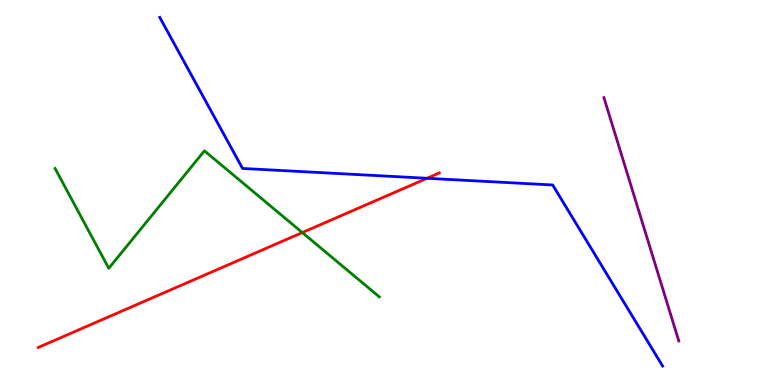[{'lines': ['blue', 'red'], 'intersections': [{'x': 5.51, 'y': 5.37}]}, {'lines': ['green', 'red'], 'intersections': [{'x': 3.9, 'y': 3.96}]}, {'lines': ['purple', 'red'], 'intersections': []}, {'lines': ['blue', 'green'], 'intersections': []}, {'lines': ['blue', 'purple'], 'intersections': []}, {'lines': ['green', 'purple'], 'intersections': []}]